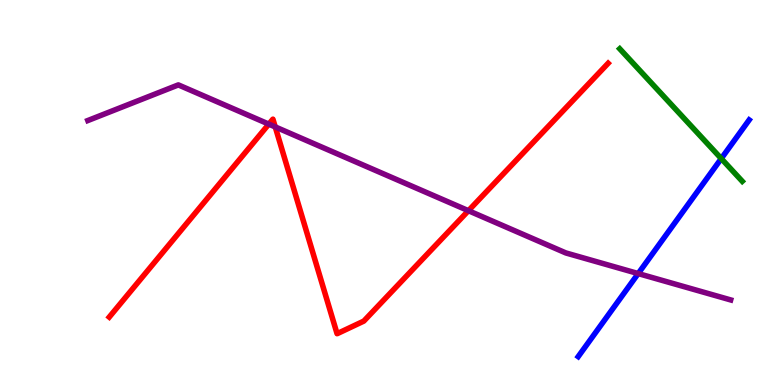[{'lines': ['blue', 'red'], 'intersections': []}, {'lines': ['green', 'red'], 'intersections': []}, {'lines': ['purple', 'red'], 'intersections': [{'x': 3.47, 'y': 6.78}, {'x': 3.55, 'y': 6.7}, {'x': 6.04, 'y': 4.53}]}, {'lines': ['blue', 'green'], 'intersections': [{'x': 9.31, 'y': 5.88}]}, {'lines': ['blue', 'purple'], 'intersections': [{'x': 8.23, 'y': 2.89}]}, {'lines': ['green', 'purple'], 'intersections': []}]